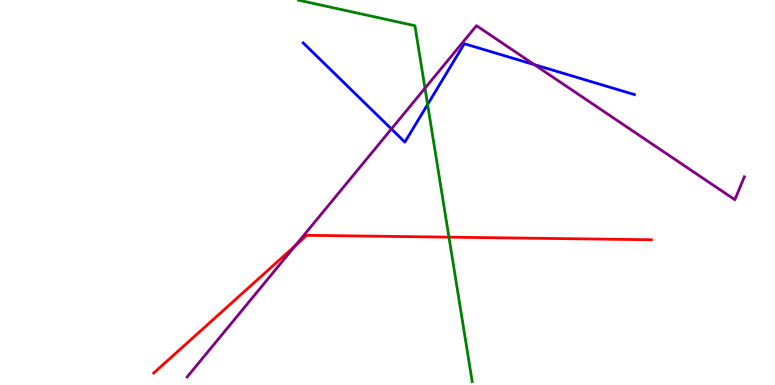[{'lines': ['blue', 'red'], 'intersections': []}, {'lines': ['green', 'red'], 'intersections': [{'x': 5.79, 'y': 3.84}]}, {'lines': ['purple', 'red'], 'intersections': [{'x': 3.81, 'y': 3.62}]}, {'lines': ['blue', 'green'], 'intersections': [{'x': 5.52, 'y': 7.29}]}, {'lines': ['blue', 'purple'], 'intersections': [{'x': 5.05, 'y': 6.65}, {'x': 6.89, 'y': 8.32}]}, {'lines': ['green', 'purple'], 'intersections': [{'x': 5.48, 'y': 7.71}]}]